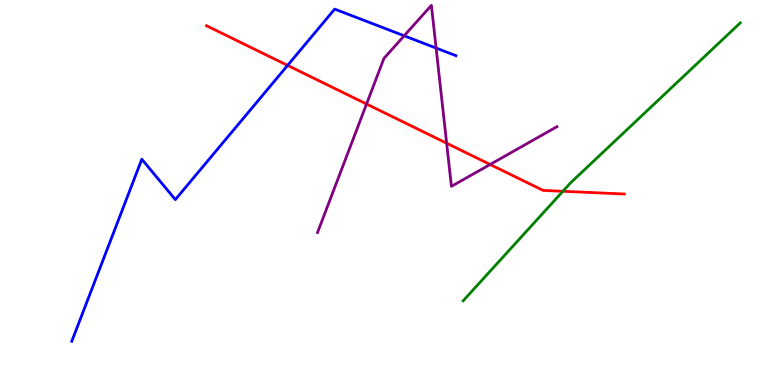[{'lines': ['blue', 'red'], 'intersections': [{'x': 3.71, 'y': 8.3}]}, {'lines': ['green', 'red'], 'intersections': [{'x': 7.26, 'y': 5.03}]}, {'lines': ['purple', 'red'], 'intersections': [{'x': 4.73, 'y': 7.3}, {'x': 5.76, 'y': 6.28}, {'x': 6.32, 'y': 5.73}]}, {'lines': ['blue', 'green'], 'intersections': []}, {'lines': ['blue', 'purple'], 'intersections': [{'x': 5.22, 'y': 9.07}, {'x': 5.63, 'y': 8.75}]}, {'lines': ['green', 'purple'], 'intersections': []}]